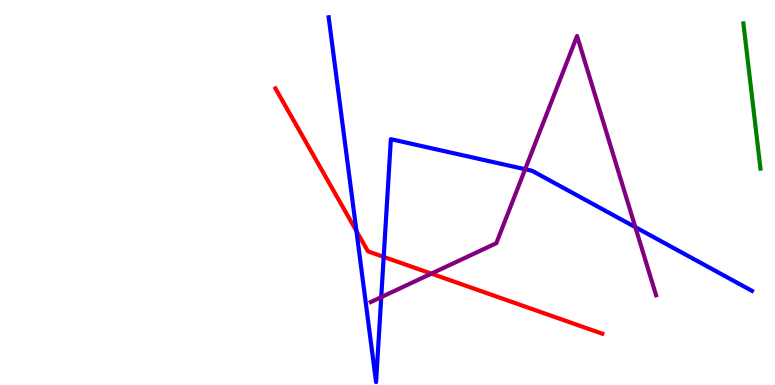[{'lines': ['blue', 'red'], 'intersections': [{'x': 4.6, 'y': 4.0}, {'x': 4.95, 'y': 3.33}]}, {'lines': ['green', 'red'], 'intersections': []}, {'lines': ['purple', 'red'], 'intersections': [{'x': 5.57, 'y': 2.89}]}, {'lines': ['blue', 'green'], 'intersections': []}, {'lines': ['blue', 'purple'], 'intersections': [{'x': 4.92, 'y': 2.28}, {'x': 6.78, 'y': 5.6}, {'x': 8.2, 'y': 4.1}]}, {'lines': ['green', 'purple'], 'intersections': []}]